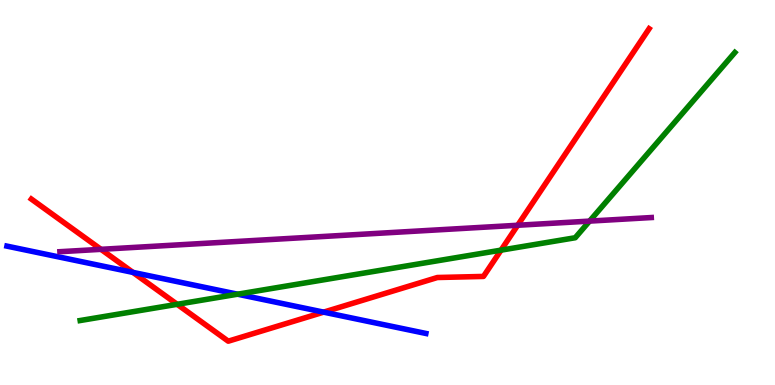[{'lines': ['blue', 'red'], 'intersections': [{'x': 1.72, 'y': 2.92}, {'x': 4.18, 'y': 1.89}]}, {'lines': ['green', 'red'], 'intersections': [{'x': 2.29, 'y': 2.1}, {'x': 6.47, 'y': 3.5}]}, {'lines': ['purple', 'red'], 'intersections': [{'x': 1.3, 'y': 3.52}, {'x': 6.68, 'y': 4.15}]}, {'lines': ['blue', 'green'], 'intersections': [{'x': 3.07, 'y': 2.36}]}, {'lines': ['blue', 'purple'], 'intersections': []}, {'lines': ['green', 'purple'], 'intersections': [{'x': 7.61, 'y': 4.26}]}]